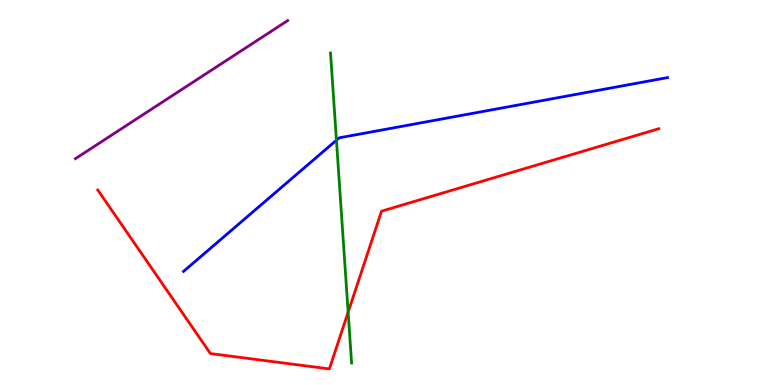[{'lines': ['blue', 'red'], 'intersections': []}, {'lines': ['green', 'red'], 'intersections': [{'x': 4.49, 'y': 1.89}]}, {'lines': ['purple', 'red'], 'intersections': []}, {'lines': ['blue', 'green'], 'intersections': [{'x': 4.34, 'y': 6.36}]}, {'lines': ['blue', 'purple'], 'intersections': []}, {'lines': ['green', 'purple'], 'intersections': []}]